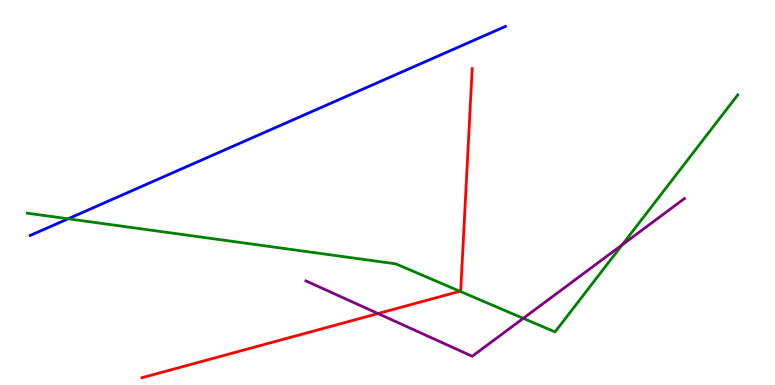[{'lines': ['blue', 'red'], 'intersections': []}, {'lines': ['green', 'red'], 'intersections': [{'x': 5.93, 'y': 2.43}]}, {'lines': ['purple', 'red'], 'intersections': [{'x': 4.88, 'y': 1.86}]}, {'lines': ['blue', 'green'], 'intersections': [{'x': 0.879, 'y': 4.32}]}, {'lines': ['blue', 'purple'], 'intersections': []}, {'lines': ['green', 'purple'], 'intersections': [{'x': 6.75, 'y': 1.73}, {'x': 8.03, 'y': 3.64}]}]